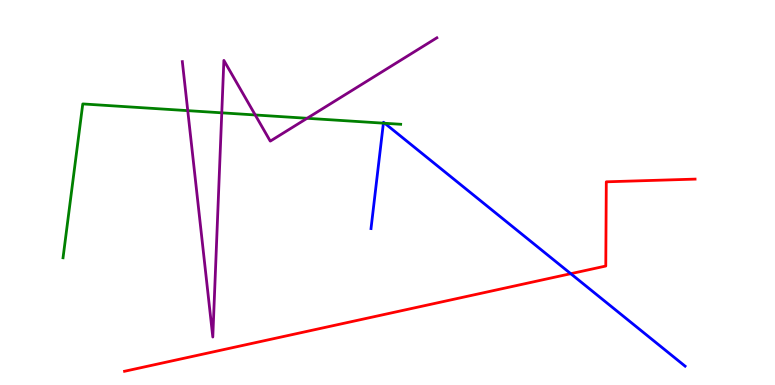[{'lines': ['blue', 'red'], 'intersections': [{'x': 7.36, 'y': 2.89}]}, {'lines': ['green', 'red'], 'intersections': []}, {'lines': ['purple', 'red'], 'intersections': []}, {'lines': ['blue', 'green'], 'intersections': [{'x': 4.95, 'y': 6.8}, {'x': 4.96, 'y': 6.8}]}, {'lines': ['blue', 'purple'], 'intersections': []}, {'lines': ['green', 'purple'], 'intersections': [{'x': 2.42, 'y': 7.13}, {'x': 2.86, 'y': 7.07}, {'x': 3.29, 'y': 7.01}, {'x': 3.96, 'y': 6.93}]}]